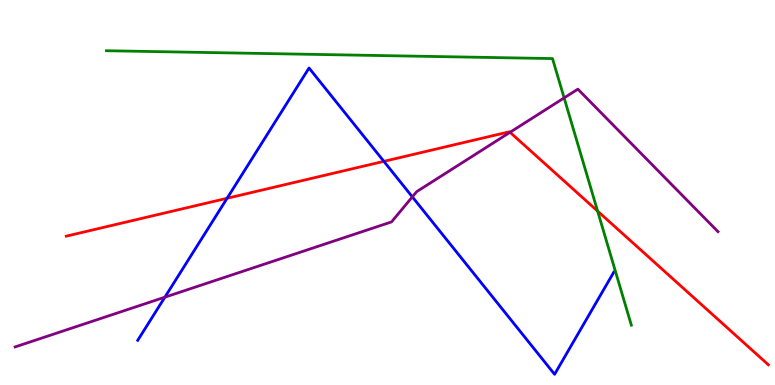[{'lines': ['blue', 'red'], 'intersections': [{'x': 2.93, 'y': 4.85}, {'x': 4.95, 'y': 5.81}]}, {'lines': ['green', 'red'], 'intersections': [{'x': 7.71, 'y': 4.52}]}, {'lines': ['purple', 'red'], 'intersections': [{'x': 6.58, 'y': 6.56}]}, {'lines': ['blue', 'green'], 'intersections': []}, {'lines': ['blue', 'purple'], 'intersections': [{'x': 2.13, 'y': 2.28}, {'x': 5.32, 'y': 4.89}]}, {'lines': ['green', 'purple'], 'intersections': [{'x': 7.28, 'y': 7.46}]}]